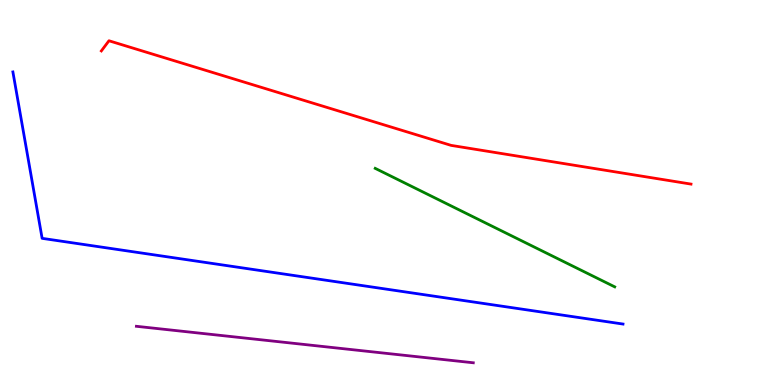[{'lines': ['blue', 'red'], 'intersections': []}, {'lines': ['green', 'red'], 'intersections': []}, {'lines': ['purple', 'red'], 'intersections': []}, {'lines': ['blue', 'green'], 'intersections': []}, {'lines': ['blue', 'purple'], 'intersections': []}, {'lines': ['green', 'purple'], 'intersections': []}]